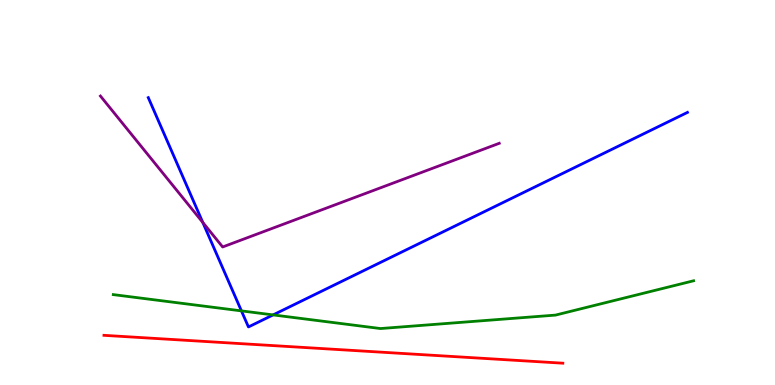[{'lines': ['blue', 'red'], 'intersections': []}, {'lines': ['green', 'red'], 'intersections': []}, {'lines': ['purple', 'red'], 'intersections': []}, {'lines': ['blue', 'green'], 'intersections': [{'x': 3.12, 'y': 1.92}, {'x': 3.52, 'y': 1.82}]}, {'lines': ['blue', 'purple'], 'intersections': [{'x': 2.62, 'y': 4.22}]}, {'lines': ['green', 'purple'], 'intersections': []}]